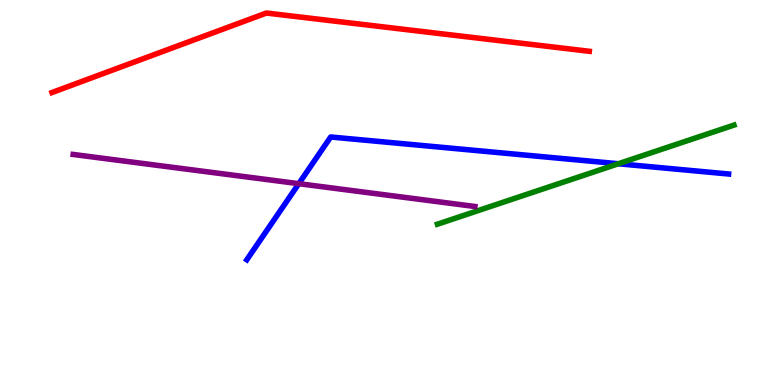[{'lines': ['blue', 'red'], 'intersections': []}, {'lines': ['green', 'red'], 'intersections': []}, {'lines': ['purple', 'red'], 'intersections': []}, {'lines': ['blue', 'green'], 'intersections': [{'x': 7.98, 'y': 5.75}]}, {'lines': ['blue', 'purple'], 'intersections': [{'x': 3.86, 'y': 5.23}]}, {'lines': ['green', 'purple'], 'intersections': []}]